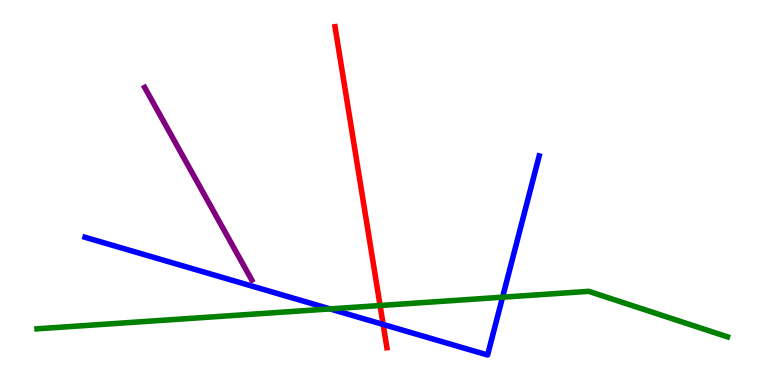[{'lines': ['blue', 'red'], 'intersections': [{'x': 4.94, 'y': 1.57}]}, {'lines': ['green', 'red'], 'intersections': [{'x': 4.9, 'y': 2.06}]}, {'lines': ['purple', 'red'], 'intersections': []}, {'lines': ['blue', 'green'], 'intersections': [{'x': 4.26, 'y': 1.98}, {'x': 6.48, 'y': 2.28}]}, {'lines': ['blue', 'purple'], 'intersections': []}, {'lines': ['green', 'purple'], 'intersections': []}]